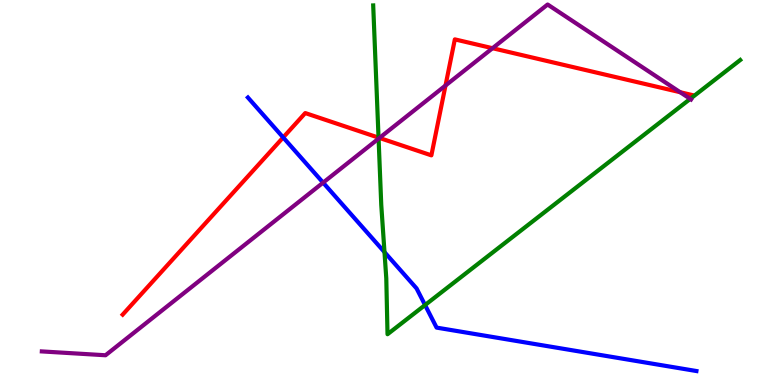[{'lines': ['blue', 'red'], 'intersections': [{'x': 3.65, 'y': 6.43}]}, {'lines': ['green', 'red'], 'intersections': [{'x': 4.88, 'y': 6.43}]}, {'lines': ['purple', 'red'], 'intersections': [{'x': 4.9, 'y': 6.42}, {'x': 5.75, 'y': 7.78}, {'x': 6.36, 'y': 8.75}, {'x': 8.78, 'y': 7.61}]}, {'lines': ['blue', 'green'], 'intersections': [{'x': 4.96, 'y': 3.45}, {'x': 5.48, 'y': 2.08}]}, {'lines': ['blue', 'purple'], 'intersections': [{'x': 4.17, 'y': 5.26}]}, {'lines': ['green', 'purple'], 'intersections': [{'x': 4.88, 'y': 6.4}, {'x': 8.91, 'y': 7.43}]}]